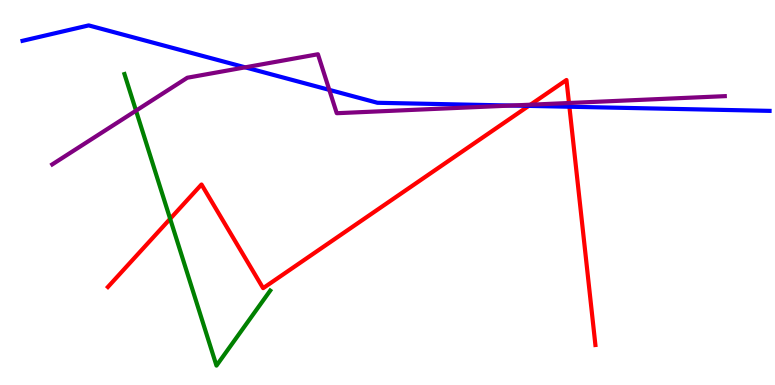[{'lines': ['blue', 'red'], 'intersections': [{'x': 6.82, 'y': 7.25}, {'x': 7.35, 'y': 7.23}]}, {'lines': ['green', 'red'], 'intersections': [{'x': 2.2, 'y': 4.32}]}, {'lines': ['purple', 'red'], 'intersections': [{'x': 6.84, 'y': 7.28}, {'x': 7.34, 'y': 7.32}]}, {'lines': ['blue', 'green'], 'intersections': []}, {'lines': ['blue', 'purple'], 'intersections': [{'x': 3.16, 'y': 8.25}, {'x': 4.25, 'y': 7.67}, {'x': 6.6, 'y': 7.26}]}, {'lines': ['green', 'purple'], 'intersections': [{'x': 1.76, 'y': 7.13}]}]